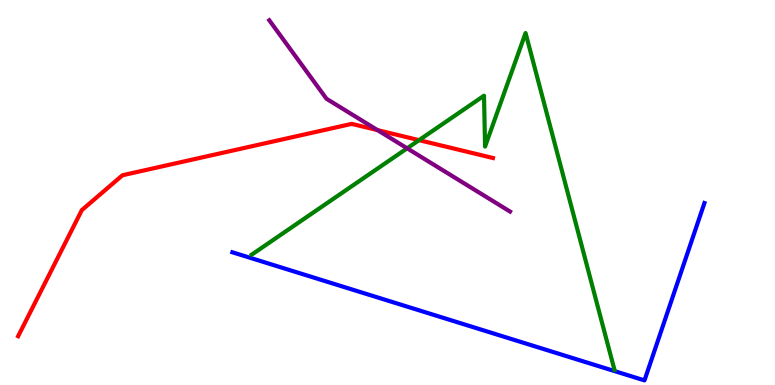[{'lines': ['blue', 'red'], 'intersections': []}, {'lines': ['green', 'red'], 'intersections': [{'x': 5.41, 'y': 6.36}]}, {'lines': ['purple', 'red'], 'intersections': [{'x': 4.87, 'y': 6.62}]}, {'lines': ['blue', 'green'], 'intersections': []}, {'lines': ['blue', 'purple'], 'intersections': []}, {'lines': ['green', 'purple'], 'intersections': [{'x': 5.25, 'y': 6.15}]}]